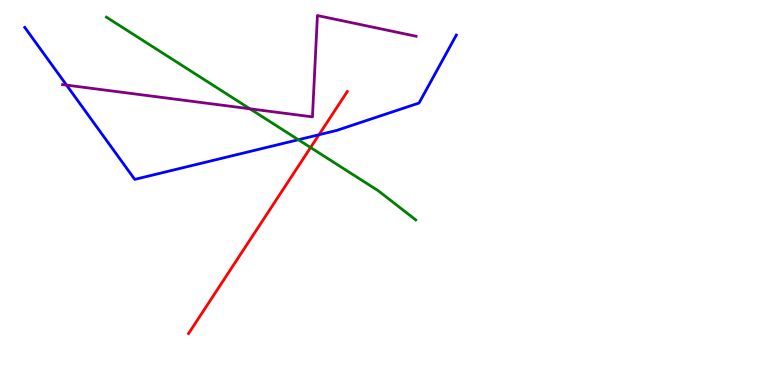[{'lines': ['blue', 'red'], 'intersections': [{'x': 4.12, 'y': 6.5}]}, {'lines': ['green', 'red'], 'intersections': [{'x': 4.01, 'y': 6.17}]}, {'lines': ['purple', 'red'], 'intersections': []}, {'lines': ['blue', 'green'], 'intersections': [{'x': 3.85, 'y': 6.37}]}, {'lines': ['blue', 'purple'], 'intersections': [{'x': 0.858, 'y': 7.79}]}, {'lines': ['green', 'purple'], 'intersections': [{'x': 3.22, 'y': 7.17}]}]